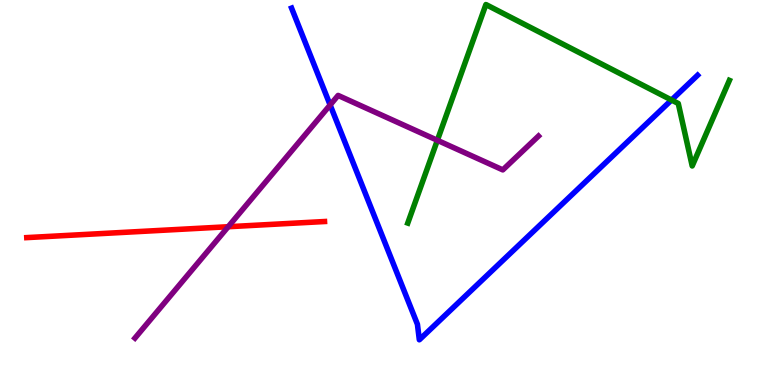[{'lines': ['blue', 'red'], 'intersections': []}, {'lines': ['green', 'red'], 'intersections': []}, {'lines': ['purple', 'red'], 'intersections': [{'x': 2.94, 'y': 4.11}]}, {'lines': ['blue', 'green'], 'intersections': [{'x': 8.66, 'y': 7.4}]}, {'lines': ['blue', 'purple'], 'intersections': [{'x': 4.26, 'y': 7.27}]}, {'lines': ['green', 'purple'], 'intersections': [{'x': 5.64, 'y': 6.36}]}]